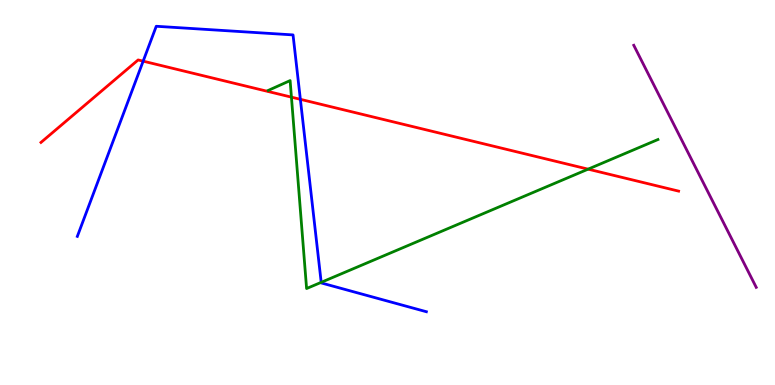[{'lines': ['blue', 'red'], 'intersections': [{'x': 1.85, 'y': 8.41}, {'x': 3.88, 'y': 7.42}]}, {'lines': ['green', 'red'], 'intersections': [{'x': 3.76, 'y': 7.48}, {'x': 7.59, 'y': 5.61}]}, {'lines': ['purple', 'red'], 'intersections': []}, {'lines': ['blue', 'green'], 'intersections': [{'x': 4.14, 'y': 2.67}]}, {'lines': ['blue', 'purple'], 'intersections': []}, {'lines': ['green', 'purple'], 'intersections': []}]